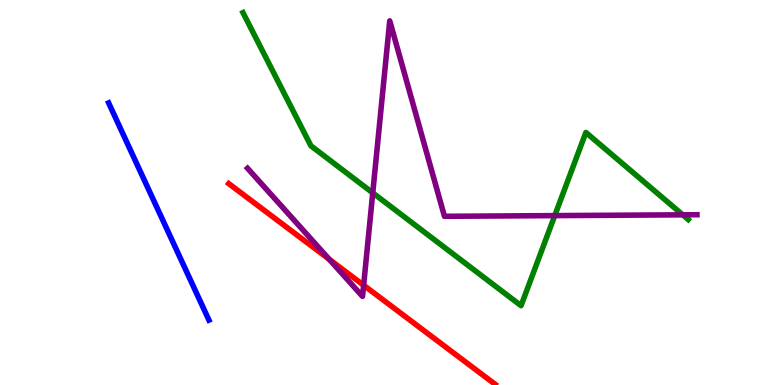[{'lines': ['blue', 'red'], 'intersections': []}, {'lines': ['green', 'red'], 'intersections': []}, {'lines': ['purple', 'red'], 'intersections': [{'x': 4.25, 'y': 3.26}, {'x': 4.69, 'y': 2.59}]}, {'lines': ['blue', 'green'], 'intersections': []}, {'lines': ['blue', 'purple'], 'intersections': []}, {'lines': ['green', 'purple'], 'intersections': [{'x': 4.81, 'y': 4.99}, {'x': 7.16, 'y': 4.4}, {'x': 8.81, 'y': 4.42}]}]